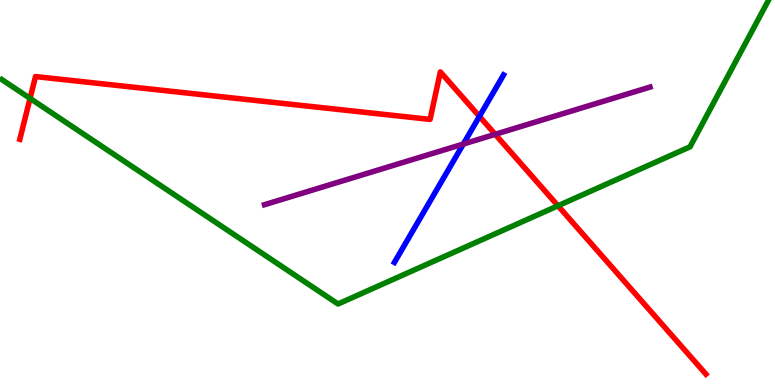[{'lines': ['blue', 'red'], 'intersections': [{'x': 6.19, 'y': 6.98}]}, {'lines': ['green', 'red'], 'intersections': [{'x': 0.388, 'y': 7.44}, {'x': 7.2, 'y': 4.66}]}, {'lines': ['purple', 'red'], 'intersections': [{'x': 6.39, 'y': 6.51}]}, {'lines': ['blue', 'green'], 'intersections': []}, {'lines': ['blue', 'purple'], 'intersections': [{'x': 5.98, 'y': 6.26}]}, {'lines': ['green', 'purple'], 'intersections': []}]